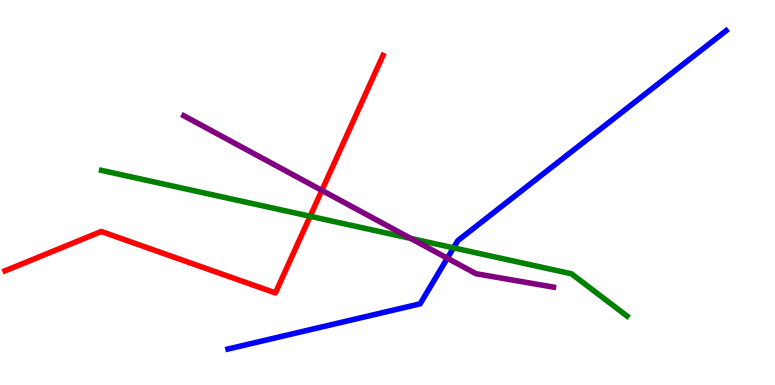[{'lines': ['blue', 'red'], 'intersections': []}, {'lines': ['green', 'red'], 'intersections': [{'x': 4.0, 'y': 4.38}]}, {'lines': ['purple', 'red'], 'intersections': [{'x': 4.15, 'y': 5.05}]}, {'lines': ['blue', 'green'], 'intersections': [{'x': 5.85, 'y': 3.56}]}, {'lines': ['blue', 'purple'], 'intersections': [{'x': 5.77, 'y': 3.29}]}, {'lines': ['green', 'purple'], 'intersections': [{'x': 5.3, 'y': 3.81}]}]